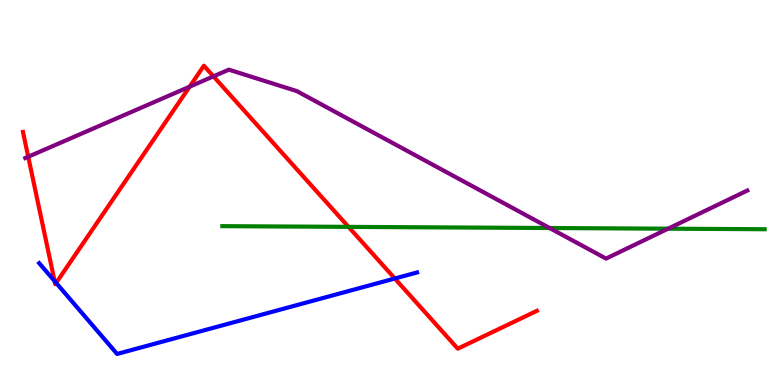[{'lines': ['blue', 'red'], 'intersections': [{'x': 0.704, 'y': 2.7}, {'x': 0.724, 'y': 2.65}, {'x': 5.09, 'y': 2.77}]}, {'lines': ['green', 'red'], 'intersections': [{'x': 4.5, 'y': 4.11}]}, {'lines': ['purple', 'red'], 'intersections': [{'x': 0.364, 'y': 5.93}, {'x': 2.45, 'y': 7.75}, {'x': 2.75, 'y': 8.02}]}, {'lines': ['blue', 'green'], 'intersections': []}, {'lines': ['blue', 'purple'], 'intersections': []}, {'lines': ['green', 'purple'], 'intersections': [{'x': 7.09, 'y': 4.08}, {'x': 8.62, 'y': 4.06}]}]